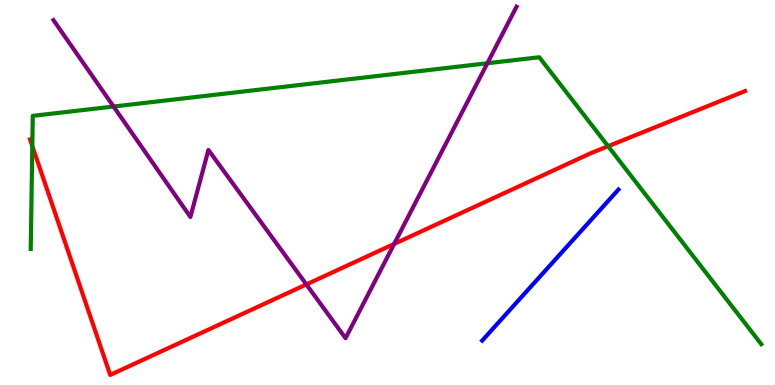[{'lines': ['blue', 'red'], 'intersections': []}, {'lines': ['green', 'red'], 'intersections': [{'x': 0.417, 'y': 6.21}, {'x': 7.85, 'y': 6.2}]}, {'lines': ['purple', 'red'], 'intersections': [{'x': 3.95, 'y': 2.61}, {'x': 5.09, 'y': 3.66}]}, {'lines': ['blue', 'green'], 'intersections': []}, {'lines': ['blue', 'purple'], 'intersections': []}, {'lines': ['green', 'purple'], 'intersections': [{'x': 1.47, 'y': 7.23}, {'x': 6.29, 'y': 8.36}]}]